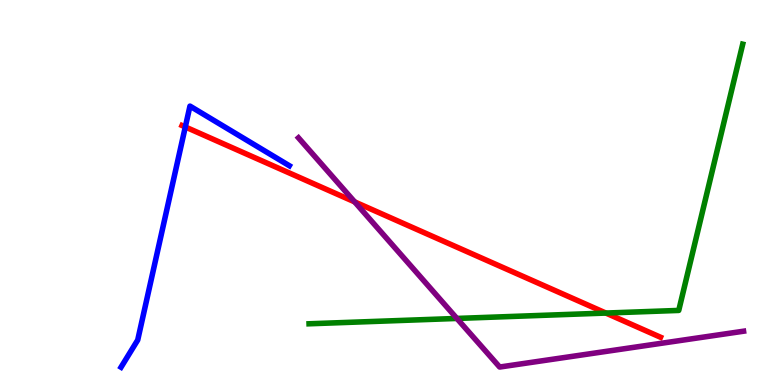[{'lines': ['blue', 'red'], 'intersections': [{'x': 2.39, 'y': 6.7}]}, {'lines': ['green', 'red'], 'intersections': [{'x': 7.82, 'y': 1.87}]}, {'lines': ['purple', 'red'], 'intersections': [{'x': 4.58, 'y': 4.76}]}, {'lines': ['blue', 'green'], 'intersections': []}, {'lines': ['blue', 'purple'], 'intersections': []}, {'lines': ['green', 'purple'], 'intersections': [{'x': 5.9, 'y': 1.73}]}]